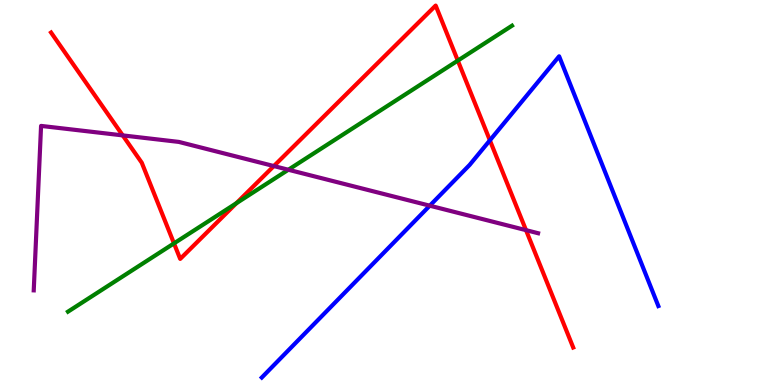[{'lines': ['blue', 'red'], 'intersections': [{'x': 6.32, 'y': 6.35}]}, {'lines': ['green', 'red'], 'intersections': [{'x': 2.25, 'y': 3.68}, {'x': 3.05, 'y': 4.72}, {'x': 5.91, 'y': 8.43}]}, {'lines': ['purple', 'red'], 'intersections': [{'x': 1.58, 'y': 6.48}, {'x': 3.53, 'y': 5.69}, {'x': 6.79, 'y': 4.02}]}, {'lines': ['blue', 'green'], 'intersections': []}, {'lines': ['blue', 'purple'], 'intersections': [{'x': 5.55, 'y': 4.66}]}, {'lines': ['green', 'purple'], 'intersections': [{'x': 3.72, 'y': 5.59}]}]